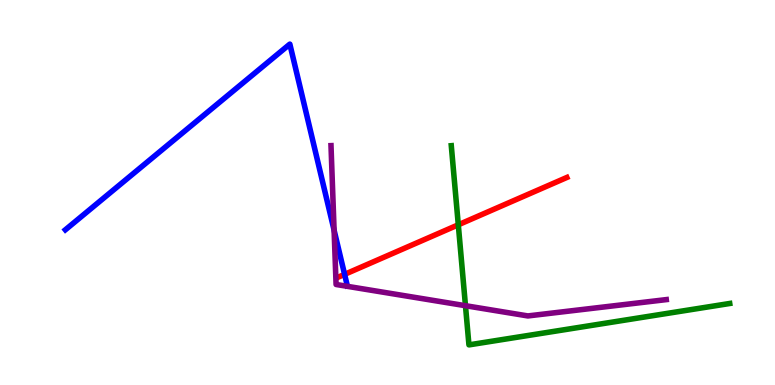[{'lines': ['blue', 'red'], 'intersections': [{'x': 4.45, 'y': 2.87}]}, {'lines': ['green', 'red'], 'intersections': [{'x': 5.91, 'y': 4.16}]}, {'lines': ['purple', 'red'], 'intersections': []}, {'lines': ['blue', 'green'], 'intersections': []}, {'lines': ['blue', 'purple'], 'intersections': [{'x': 4.31, 'y': 4.02}]}, {'lines': ['green', 'purple'], 'intersections': [{'x': 6.01, 'y': 2.06}]}]